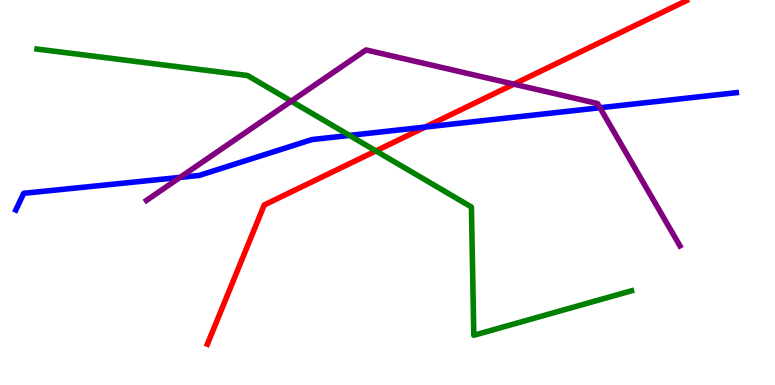[{'lines': ['blue', 'red'], 'intersections': [{'x': 5.49, 'y': 6.7}]}, {'lines': ['green', 'red'], 'intersections': [{'x': 4.85, 'y': 6.08}]}, {'lines': ['purple', 'red'], 'intersections': [{'x': 6.63, 'y': 7.81}]}, {'lines': ['blue', 'green'], 'intersections': [{'x': 4.51, 'y': 6.48}]}, {'lines': ['blue', 'purple'], 'intersections': [{'x': 2.32, 'y': 5.39}, {'x': 7.74, 'y': 7.2}]}, {'lines': ['green', 'purple'], 'intersections': [{'x': 3.76, 'y': 7.37}]}]